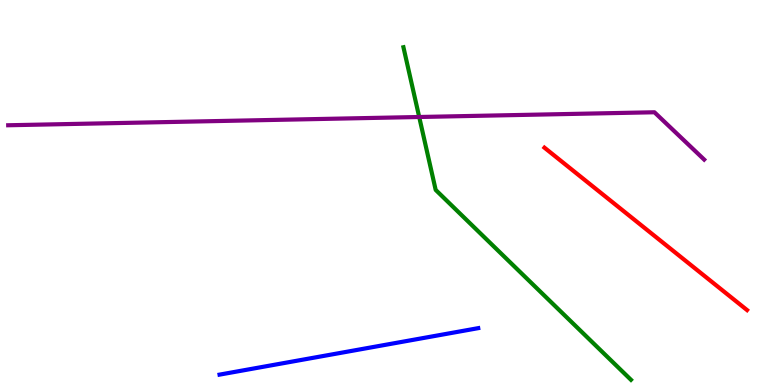[{'lines': ['blue', 'red'], 'intersections': []}, {'lines': ['green', 'red'], 'intersections': []}, {'lines': ['purple', 'red'], 'intersections': []}, {'lines': ['blue', 'green'], 'intersections': []}, {'lines': ['blue', 'purple'], 'intersections': []}, {'lines': ['green', 'purple'], 'intersections': [{'x': 5.41, 'y': 6.96}]}]